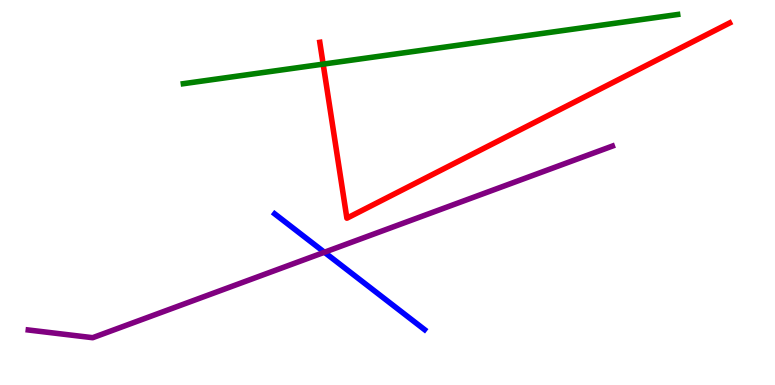[{'lines': ['blue', 'red'], 'intersections': []}, {'lines': ['green', 'red'], 'intersections': [{'x': 4.17, 'y': 8.33}]}, {'lines': ['purple', 'red'], 'intersections': []}, {'lines': ['blue', 'green'], 'intersections': []}, {'lines': ['blue', 'purple'], 'intersections': [{'x': 4.19, 'y': 3.45}]}, {'lines': ['green', 'purple'], 'intersections': []}]